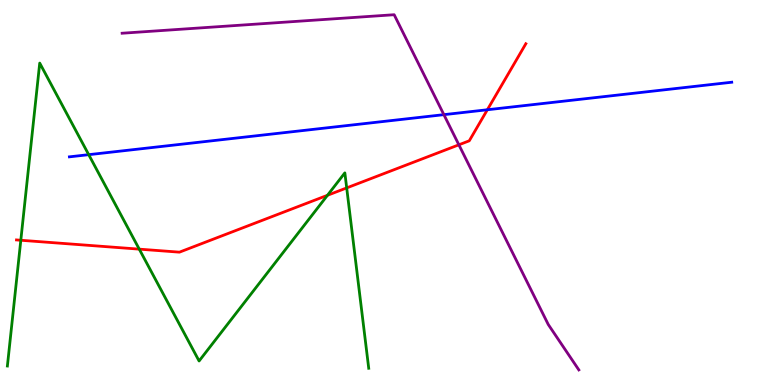[{'lines': ['blue', 'red'], 'intersections': [{'x': 6.29, 'y': 7.15}]}, {'lines': ['green', 'red'], 'intersections': [{'x': 0.269, 'y': 3.76}, {'x': 1.8, 'y': 3.53}, {'x': 4.23, 'y': 4.93}, {'x': 4.47, 'y': 5.12}]}, {'lines': ['purple', 'red'], 'intersections': [{'x': 5.92, 'y': 6.24}]}, {'lines': ['blue', 'green'], 'intersections': [{'x': 1.14, 'y': 5.98}]}, {'lines': ['blue', 'purple'], 'intersections': [{'x': 5.73, 'y': 7.02}]}, {'lines': ['green', 'purple'], 'intersections': []}]